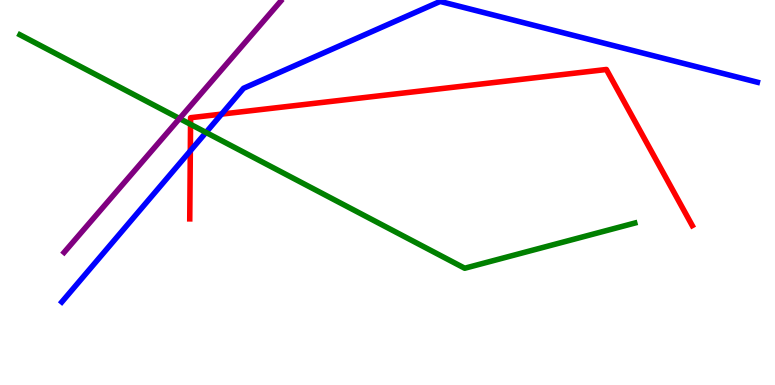[{'lines': ['blue', 'red'], 'intersections': [{'x': 2.46, 'y': 6.08}, {'x': 2.86, 'y': 7.04}]}, {'lines': ['green', 'red'], 'intersections': [{'x': 2.46, 'y': 6.77}]}, {'lines': ['purple', 'red'], 'intersections': []}, {'lines': ['blue', 'green'], 'intersections': [{'x': 2.66, 'y': 6.56}]}, {'lines': ['blue', 'purple'], 'intersections': []}, {'lines': ['green', 'purple'], 'intersections': [{'x': 2.32, 'y': 6.92}]}]